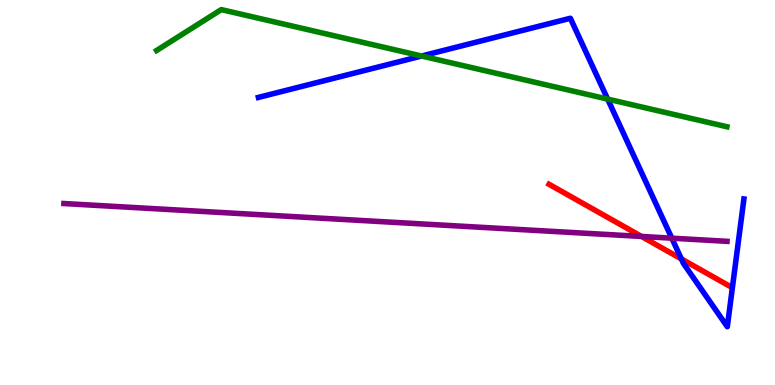[{'lines': ['blue', 'red'], 'intersections': [{'x': 8.79, 'y': 3.27}]}, {'lines': ['green', 'red'], 'intersections': []}, {'lines': ['purple', 'red'], 'intersections': [{'x': 8.28, 'y': 3.86}]}, {'lines': ['blue', 'green'], 'intersections': [{'x': 5.44, 'y': 8.55}, {'x': 7.84, 'y': 7.43}]}, {'lines': ['blue', 'purple'], 'intersections': [{'x': 8.67, 'y': 3.81}]}, {'lines': ['green', 'purple'], 'intersections': []}]